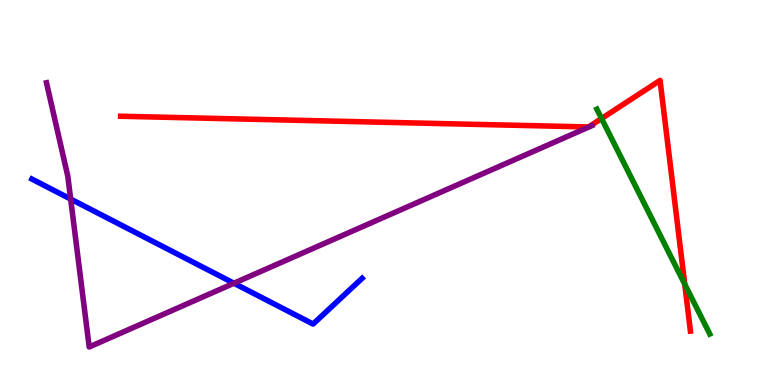[{'lines': ['blue', 'red'], 'intersections': []}, {'lines': ['green', 'red'], 'intersections': [{'x': 7.76, 'y': 6.92}, {'x': 8.84, 'y': 2.62}]}, {'lines': ['purple', 'red'], 'intersections': []}, {'lines': ['blue', 'green'], 'intersections': []}, {'lines': ['blue', 'purple'], 'intersections': [{'x': 0.912, 'y': 4.83}, {'x': 3.02, 'y': 2.64}]}, {'lines': ['green', 'purple'], 'intersections': []}]